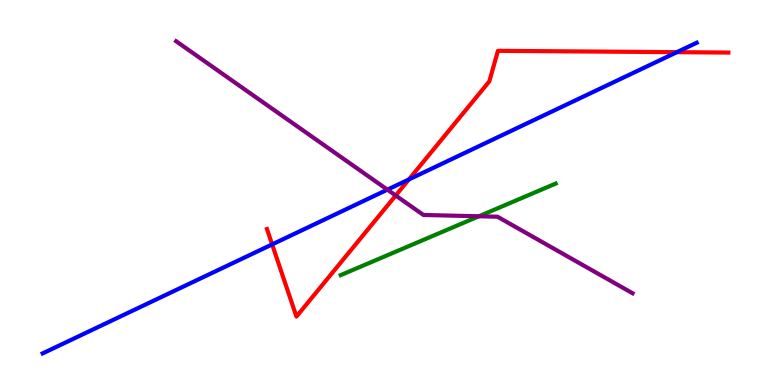[{'lines': ['blue', 'red'], 'intersections': [{'x': 3.51, 'y': 3.65}, {'x': 5.28, 'y': 5.34}, {'x': 8.73, 'y': 8.64}]}, {'lines': ['green', 'red'], 'intersections': []}, {'lines': ['purple', 'red'], 'intersections': [{'x': 5.11, 'y': 4.92}]}, {'lines': ['blue', 'green'], 'intersections': []}, {'lines': ['blue', 'purple'], 'intersections': [{'x': 5.0, 'y': 5.07}]}, {'lines': ['green', 'purple'], 'intersections': [{'x': 6.18, 'y': 4.38}]}]